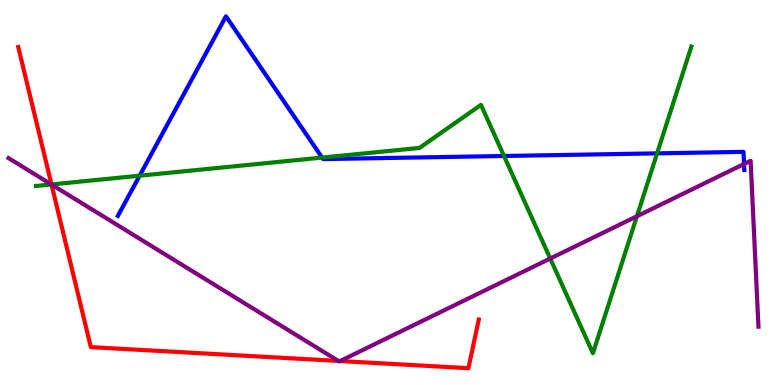[{'lines': ['blue', 'red'], 'intersections': []}, {'lines': ['green', 'red'], 'intersections': [{'x': 0.664, 'y': 5.21}]}, {'lines': ['purple', 'red'], 'intersections': [{'x': 0.665, 'y': 5.21}, {'x': 4.37, 'y': 0.625}, {'x': 4.39, 'y': 0.623}]}, {'lines': ['blue', 'green'], 'intersections': [{'x': 1.8, 'y': 5.44}, {'x': 4.16, 'y': 5.91}, {'x': 6.5, 'y': 5.95}, {'x': 8.48, 'y': 6.02}]}, {'lines': ['blue', 'purple'], 'intersections': [{'x': 9.6, 'y': 5.74}]}, {'lines': ['green', 'purple'], 'intersections': [{'x': 0.663, 'y': 5.21}, {'x': 7.1, 'y': 3.28}, {'x': 8.22, 'y': 4.38}]}]